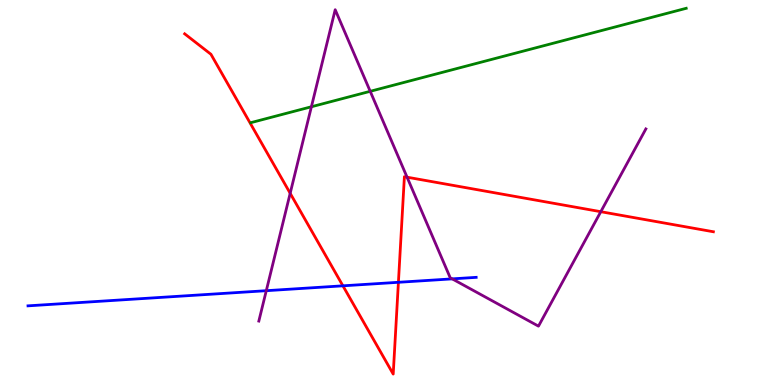[{'lines': ['blue', 'red'], 'intersections': [{'x': 4.42, 'y': 2.58}, {'x': 5.14, 'y': 2.67}]}, {'lines': ['green', 'red'], 'intersections': []}, {'lines': ['purple', 'red'], 'intersections': [{'x': 3.74, 'y': 4.98}, {'x': 5.25, 'y': 5.4}, {'x': 7.75, 'y': 4.5}]}, {'lines': ['blue', 'green'], 'intersections': []}, {'lines': ['blue', 'purple'], 'intersections': [{'x': 3.44, 'y': 2.45}, {'x': 5.84, 'y': 2.76}]}, {'lines': ['green', 'purple'], 'intersections': [{'x': 4.02, 'y': 7.23}, {'x': 4.78, 'y': 7.63}]}]